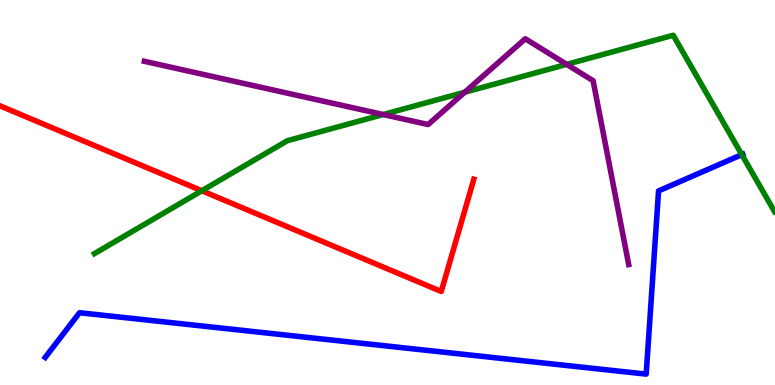[{'lines': ['blue', 'red'], 'intersections': []}, {'lines': ['green', 'red'], 'intersections': [{'x': 2.6, 'y': 5.05}]}, {'lines': ['purple', 'red'], 'intersections': []}, {'lines': ['blue', 'green'], 'intersections': [{'x': 9.57, 'y': 5.98}]}, {'lines': ['blue', 'purple'], 'intersections': []}, {'lines': ['green', 'purple'], 'intersections': [{'x': 4.94, 'y': 7.03}, {'x': 6.0, 'y': 7.6}, {'x': 7.31, 'y': 8.33}]}]